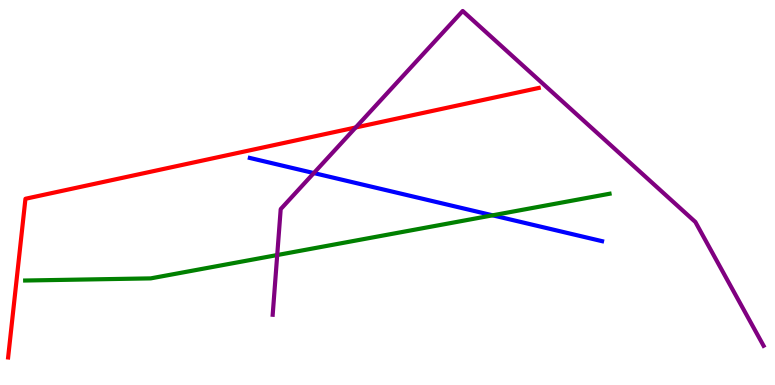[{'lines': ['blue', 'red'], 'intersections': []}, {'lines': ['green', 'red'], 'intersections': []}, {'lines': ['purple', 'red'], 'intersections': [{'x': 4.59, 'y': 6.69}]}, {'lines': ['blue', 'green'], 'intersections': [{'x': 6.36, 'y': 4.41}]}, {'lines': ['blue', 'purple'], 'intersections': [{'x': 4.05, 'y': 5.5}]}, {'lines': ['green', 'purple'], 'intersections': [{'x': 3.58, 'y': 3.38}]}]